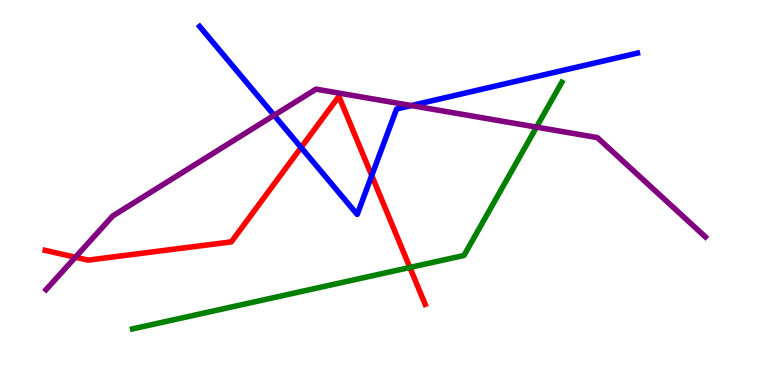[{'lines': ['blue', 'red'], 'intersections': [{'x': 3.89, 'y': 6.17}, {'x': 4.8, 'y': 5.44}]}, {'lines': ['green', 'red'], 'intersections': [{'x': 5.29, 'y': 3.05}]}, {'lines': ['purple', 'red'], 'intersections': [{'x': 0.973, 'y': 3.32}]}, {'lines': ['blue', 'green'], 'intersections': []}, {'lines': ['blue', 'purple'], 'intersections': [{'x': 3.54, 'y': 7.01}, {'x': 5.31, 'y': 7.26}]}, {'lines': ['green', 'purple'], 'intersections': [{'x': 6.92, 'y': 6.7}]}]